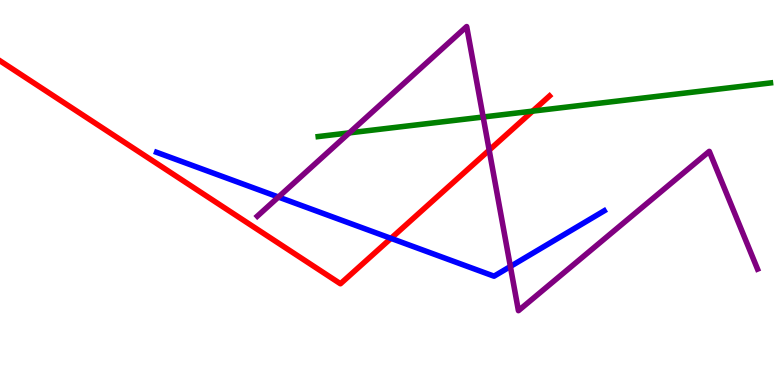[{'lines': ['blue', 'red'], 'intersections': [{'x': 5.04, 'y': 3.81}]}, {'lines': ['green', 'red'], 'intersections': [{'x': 6.87, 'y': 7.11}]}, {'lines': ['purple', 'red'], 'intersections': [{'x': 6.31, 'y': 6.1}]}, {'lines': ['blue', 'green'], 'intersections': []}, {'lines': ['blue', 'purple'], 'intersections': [{'x': 3.59, 'y': 4.88}, {'x': 6.59, 'y': 3.08}]}, {'lines': ['green', 'purple'], 'intersections': [{'x': 4.51, 'y': 6.55}, {'x': 6.23, 'y': 6.96}]}]